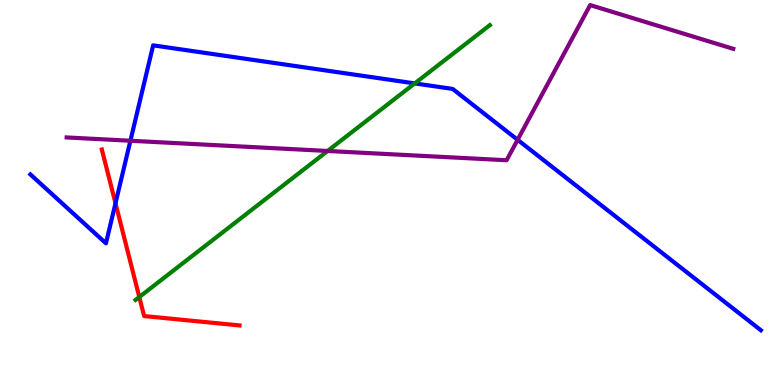[{'lines': ['blue', 'red'], 'intersections': [{'x': 1.49, 'y': 4.72}]}, {'lines': ['green', 'red'], 'intersections': [{'x': 1.8, 'y': 2.29}]}, {'lines': ['purple', 'red'], 'intersections': []}, {'lines': ['blue', 'green'], 'intersections': [{'x': 5.35, 'y': 7.83}]}, {'lines': ['blue', 'purple'], 'intersections': [{'x': 1.68, 'y': 6.34}, {'x': 6.68, 'y': 6.37}]}, {'lines': ['green', 'purple'], 'intersections': [{'x': 4.23, 'y': 6.08}]}]